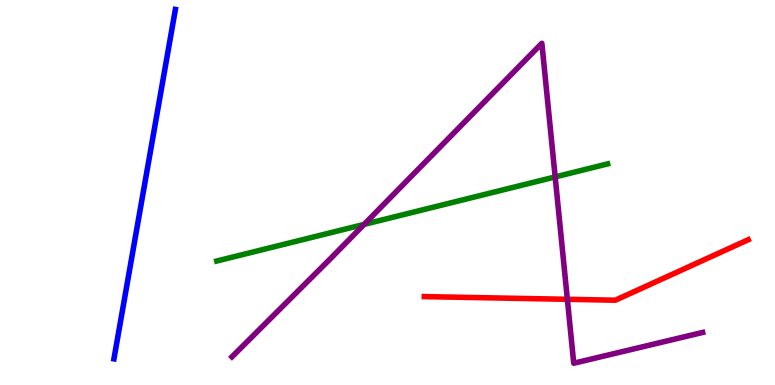[{'lines': ['blue', 'red'], 'intersections': []}, {'lines': ['green', 'red'], 'intersections': []}, {'lines': ['purple', 'red'], 'intersections': [{'x': 7.32, 'y': 2.23}]}, {'lines': ['blue', 'green'], 'intersections': []}, {'lines': ['blue', 'purple'], 'intersections': []}, {'lines': ['green', 'purple'], 'intersections': [{'x': 4.7, 'y': 4.17}, {'x': 7.16, 'y': 5.4}]}]